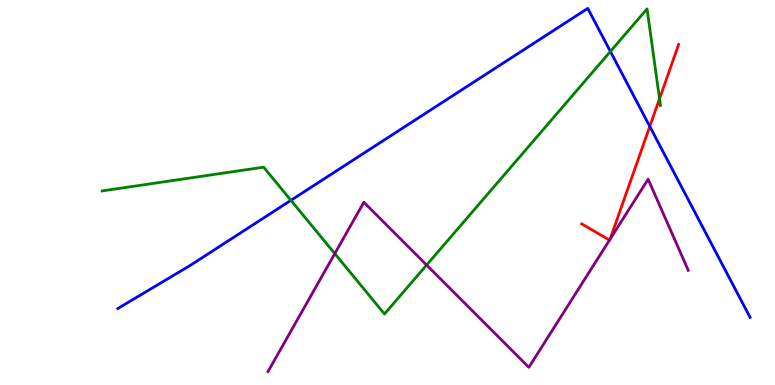[{'lines': ['blue', 'red'], 'intersections': [{'x': 8.38, 'y': 6.72}]}, {'lines': ['green', 'red'], 'intersections': [{'x': 8.51, 'y': 7.43}]}, {'lines': ['purple', 'red'], 'intersections': [{'x': 7.86, 'y': 3.76}, {'x': 7.87, 'y': 3.79}]}, {'lines': ['blue', 'green'], 'intersections': [{'x': 3.75, 'y': 4.8}, {'x': 7.88, 'y': 8.66}]}, {'lines': ['blue', 'purple'], 'intersections': []}, {'lines': ['green', 'purple'], 'intersections': [{'x': 4.32, 'y': 3.41}, {'x': 5.5, 'y': 3.12}]}]